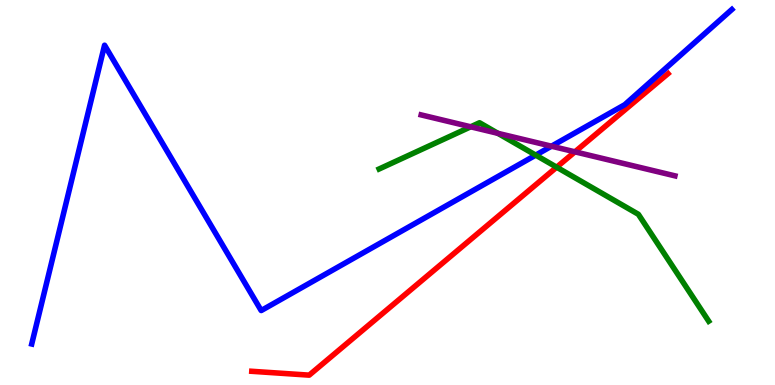[{'lines': ['blue', 'red'], 'intersections': []}, {'lines': ['green', 'red'], 'intersections': [{'x': 7.18, 'y': 5.66}]}, {'lines': ['purple', 'red'], 'intersections': [{'x': 7.42, 'y': 6.06}]}, {'lines': ['blue', 'green'], 'intersections': [{'x': 6.91, 'y': 5.97}]}, {'lines': ['blue', 'purple'], 'intersections': [{'x': 7.12, 'y': 6.2}]}, {'lines': ['green', 'purple'], 'intersections': [{'x': 6.07, 'y': 6.71}, {'x': 6.42, 'y': 6.54}]}]